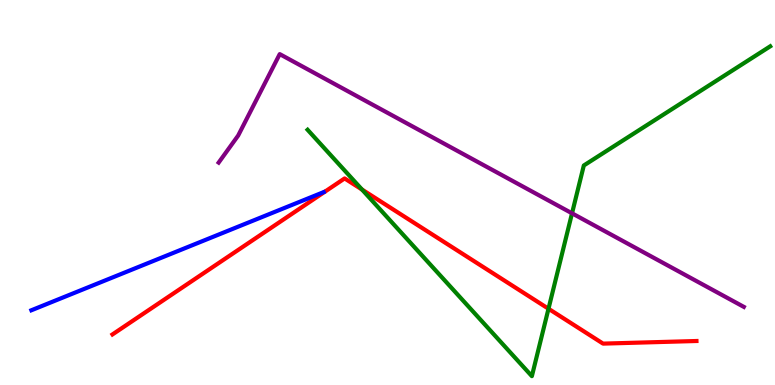[{'lines': ['blue', 'red'], 'intersections': []}, {'lines': ['green', 'red'], 'intersections': [{'x': 4.67, 'y': 5.08}, {'x': 7.08, 'y': 1.98}]}, {'lines': ['purple', 'red'], 'intersections': []}, {'lines': ['blue', 'green'], 'intersections': []}, {'lines': ['blue', 'purple'], 'intersections': []}, {'lines': ['green', 'purple'], 'intersections': [{'x': 7.38, 'y': 4.46}]}]